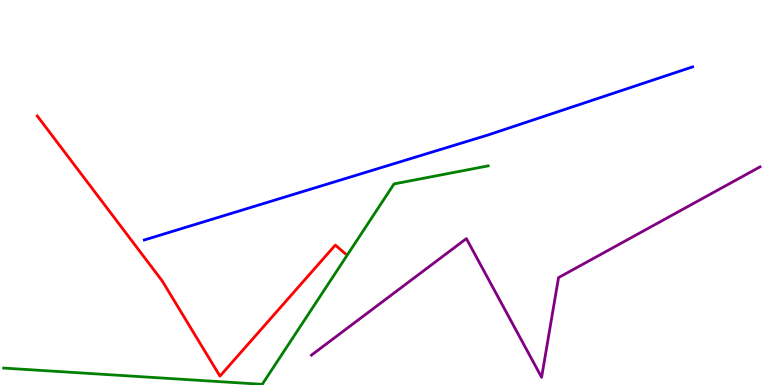[{'lines': ['blue', 'red'], 'intersections': []}, {'lines': ['green', 'red'], 'intersections': []}, {'lines': ['purple', 'red'], 'intersections': []}, {'lines': ['blue', 'green'], 'intersections': []}, {'lines': ['blue', 'purple'], 'intersections': []}, {'lines': ['green', 'purple'], 'intersections': []}]